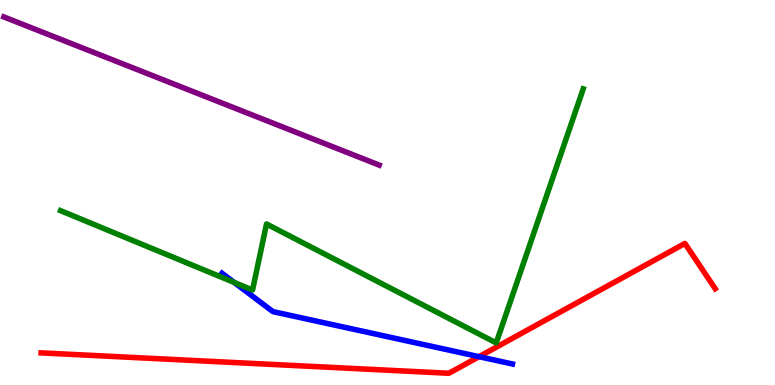[{'lines': ['blue', 'red'], 'intersections': [{'x': 6.18, 'y': 0.736}]}, {'lines': ['green', 'red'], 'intersections': []}, {'lines': ['purple', 'red'], 'intersections': []}, {'lines': ['blue', 'green'], 'intersections': [{'x': 3.02, 'y': 2.66}]}, {'lines': ['blue', 'purple'], 'intersections': []}, {'lines': ['green', 'purple'], 'intersections': []}]